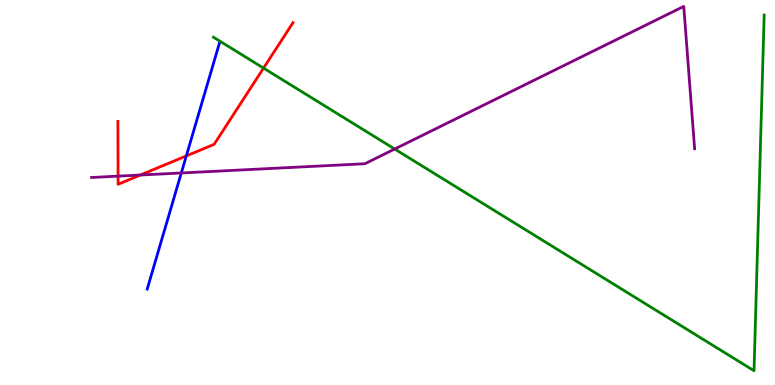[{'lines': ['blue', 'red'], 'intersections': [{'x': 2.4, 'y': 5.95}]}, {'lines': ['green', 'red'], 'intersections': [{'x': 3.4, 'y': 8.23}]}, {'lines': ['purple', 'red'], 'intersections': [{'x': 1.52, 'y': 5.42}, {'x': 1.81, 'y': 5.45}]}, {'lines': ['blue', 'green'], 'intersections': []}, {'lines': ['blue', 'purple'], 'intersections': [{'x': 2.34, 'y': 5.51}]}, {'lines': ['green', 'purple'], 'intersections': [{'x': 5.09, 'y': 6.13}]}]